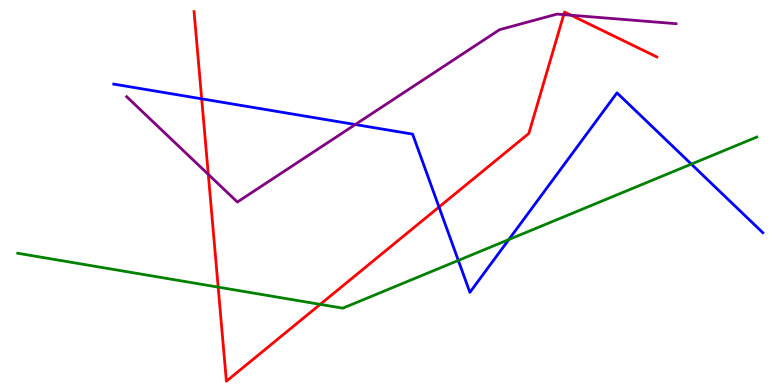[{'lines': ['blue', 'red'], 'intersections': [{'x': 2.6, 'y': 7.43}, {'x': 5.66, 'y': 4.62}]}, {'lines': ['green', 'red'], 'intersections': [{'x': 2.82, 'y': 2.54}, {'x': 4.13, 'y': 2.09}]}, {'lines': ['purple', 'red'], 'intersections': [{'x': 2.69, 'y': 5.47}, {'x': 7.27, 'y': 9.62}, {'x': 7.37, 'y': 9.6}]}, {'lines': ['blue', 'green'], 'intersections': [{'x': 5.91, 'y': 3.24}, {'x': 6.57, 'y': 3.78}, {'x': 8.92, 'y': 5.74}]}, {'lines': ['blue', 'purple'], 'intersections': [{'x': 4.58, 'y': 6.77}]}, {'lines': ['green', 'purple'], 'intersections': []}]